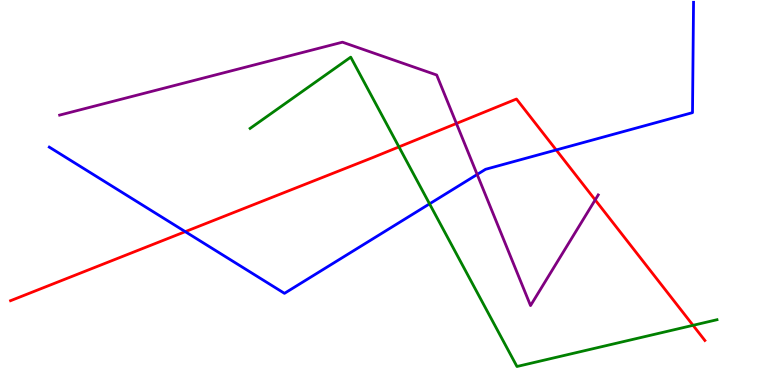[{'lines': ['blue', 'red'], 'intersections': [{'x': 2.39, 'y': 3.98}, {'x': 7.18, 'y': 6.11}]}, {'lines': ['green', 'red'], 'intersections': [{'x': 5.15, 'y': 6.18}, {'x': 8.94, 'y': 1.55}]}, {'lines': ['purple', 'red'], 'intersections': [{'x': 5.89, 'y': 6.79}, {'x': 7.68, 'y': 4.81}]}, {'lines': ['blue', 'green'], 'intersections': [{'x': 5.54, 'y': 4.71}]}, {'lines': ['blue', 'purple'], 'intersections': [{'x': 6.16, 'y': 5.47}]}, {'lines': ['green', 'purple'], 'intersections': []}]